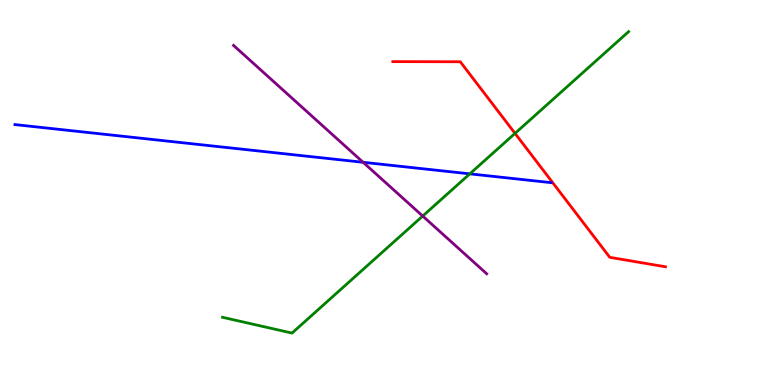[{'lines': ['blue', 'red'], 'intersections': []}, {'lines': ['green', 'red'], 'intersections': [{'x': 6.65, 'y': 6.54}]}, {'lines': ['purple', 'red'], 'intersections': []}, {'lines': ['blue', 'green'], 'intersections': [{'x': 6.06, 'y': 5.48}]}, {'lines': ['blue', 'purple'], 'intersections': [{'x': 4.69, 'y': 5.78}]}, {'lines': ['green', 'purple'], 'intersections': [{'x': 5.45, 'y': 4.39}]}]